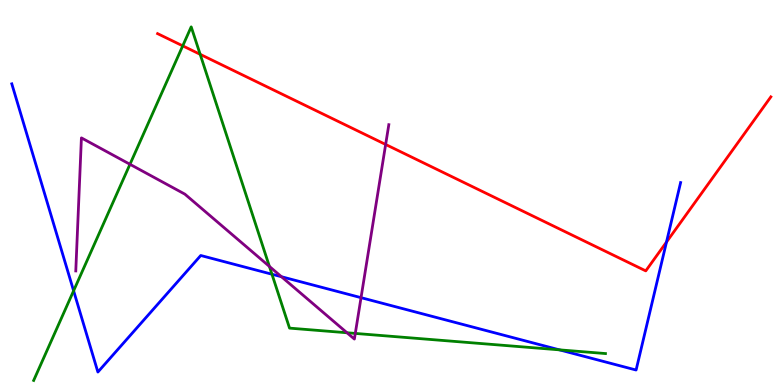[{'lines': ['blue', 'red'], 'intersections': [{'x': 8.6, 'y': 3.71}]}, {'lines': ['green', 'red'], 'intersections': [{'x': 2.36, 'y': 8.81}, {'x': 2.58, 'y': 8.59}]}, {'lines': ['purple', 'red'], 'intersections': [{'x': 4.98, 'y': 6.25}]}, {'lines': ['blue', 'green'], 'intersections': [{'x': 0.95, 'y': 2.45}, {'x': 3.51, 'y': 2.88}, {'x': 7.22, 'y': 0.913}]}, {'lines': ['blue', 'purple'], 'intersections': [{'x': 3.63, 'y': 2.81}, {'x': 4.66, 'y': 2.27}]}, {'lines': ['green', 'purple'], 'intersections': [{'x': 1.68, 'y': 5.73}, {'x': 3.48, 'y': 3.08}, {'x': 4.48, 'y': 1.36}, {'x': 4.58, 'y': 1.34}]}]